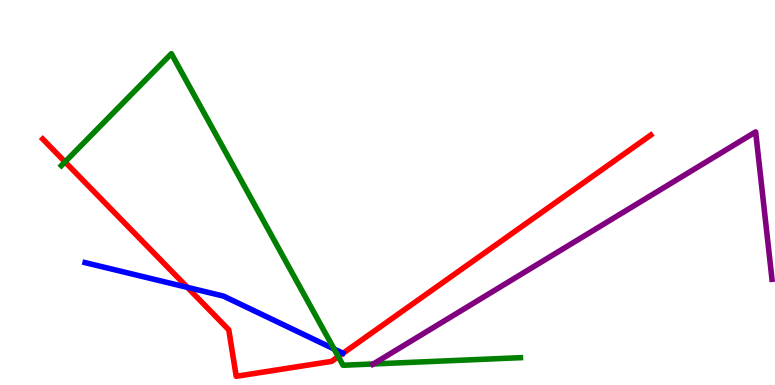[{'lines': ['blue', 'red'], 'intersections': [{'x': 2.42, 'y': 2.54}]}, {'lines': ['green', 'red'], 'intersections': [{'x': 0.839, 'y': 5.79}, {'x': 4.37, 'y': 0.737}]}, {'lines': ['purple', 'red'], 'intersections': []}, {'lines': ['blue', 'green'], 'intersections': [{'x': 4.31, 'y': 0.935}]}, {'lines': ['blue', 'purple'], 'intersections': []}, {'lines': ['green', 'purple'], 'intersections': [{'x': 4.82, 'y': 0.546}]}]